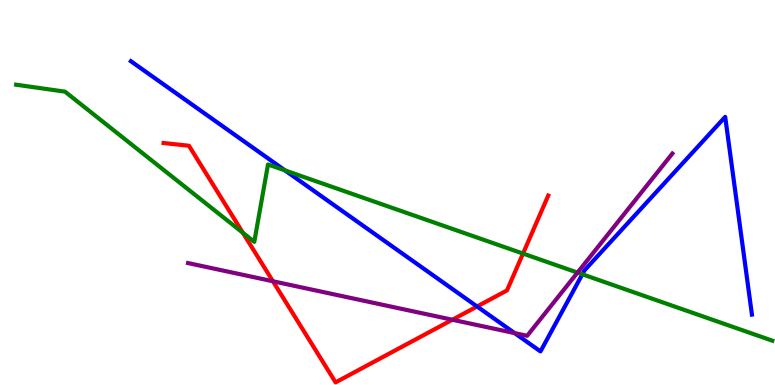[{'lines': ['blue', 'red'], 'intersections': [{'x': 6.16, 'y': 2.04}]}, {'lines': ['green', 'red'], 'intersections': [{'x': 3.13, 'y': 3.95}, {'x': 6.75, 'y': 3.41}]}, {'lines': ['purple', 'red'], 'intersections': [{'x': 3.52, 'y': 2.69}, {'x': 5.84, 'y': 1.69}]}, {'lines': ['blue', 'green'], 'intersections': [{'x': 3.68, 'y': 5.57}, {'x': 7.51, 'y': 2.88}]}, {'lines': ['blue', 'purple'], 'intersections': [{'x': 6.64, 'y': 1.35}]}, {'lines': ['green', 'purple'], 'intersections': [{'x': 7.45, 'y': 2.92}]}]